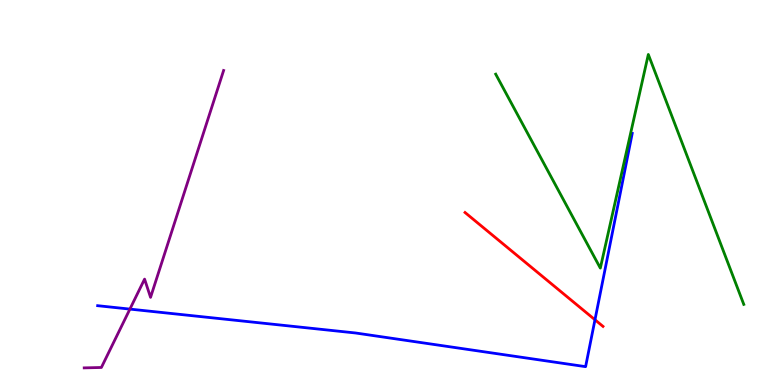[{'lines': ['blue', 'red'], 'intersections': [{'x': 7.68, 'y': 1.69}]}, {'lines': ['green', 'red'], 'intersections': []}, {'lines': ['purple', 'red'], 'intersections': []}, {'lines': ['blue', 'green'], 'intersections': []}, {'lines': ['blue', 'purple'], 'intersections': [{'x': 1.68, 'y': 1.97}]}, {'lines': ['green', 'purple'], 'intersections': []}]